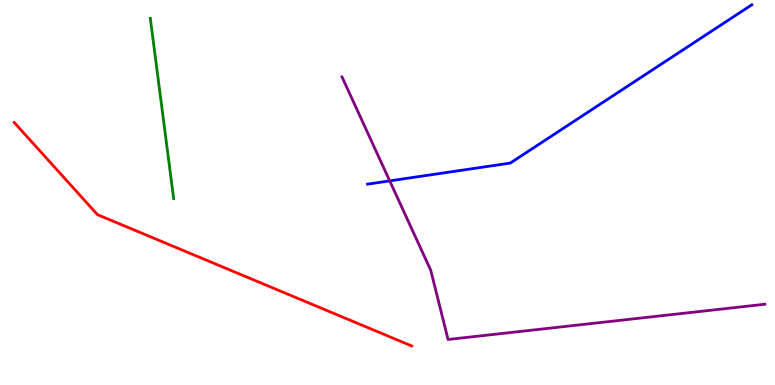[{'lines': ['blue', 'red'], 'intersections': []}, {'lines': ['green', 'red'], 'intersections': []}, {'lines': ['purple', 'red'], 'intersections': []}, {'lines': ['blue', 'green'], 'intersections': []}, {'lines': ['blue', 'purple'], 'intersections': [{'x': 5.03, 'y': 5.3}]}, {'lines': ['green', 'purple'], 'intersections': []}]